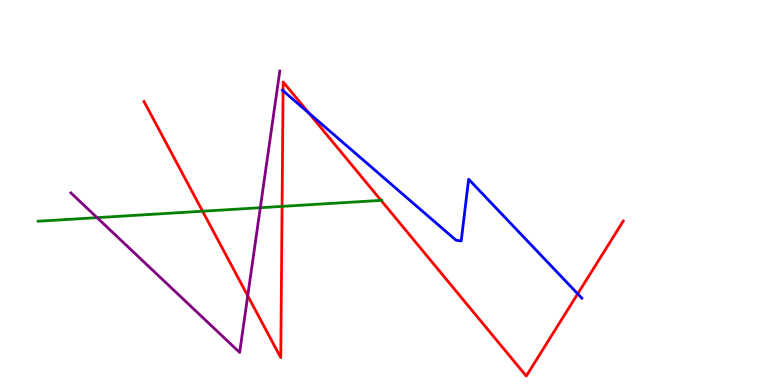[{'lines': ['blue', 'red'], 'intersections': [{'x': 3.65, 'y': 7.64}, {'x': 3.98, 'y': 7.07}, {'x': 7.45, 'y': 2.37}]}, {'lines': ['green', 'red'], 'intersections': [{'x': 2.61, 'y': 4.51}, {'x': 3.64, 'y': 4.64}, {'x': 4.92, 'y': 4.8}]}, {'lines': ['purple', 'red'], 'intersections': [{'x': 3.2, 'y': 2.32}]}, {'lines': ['blue', 'green'], 'intersections': []}, {'lines': ['blue', 'purple'], 'intersections': []}, {'lines': ['green', 'purple'], 'intersections': [{'x': 1.25, 'y': 4.35}, {'x': 3.36, 'y': 4.6}]}]